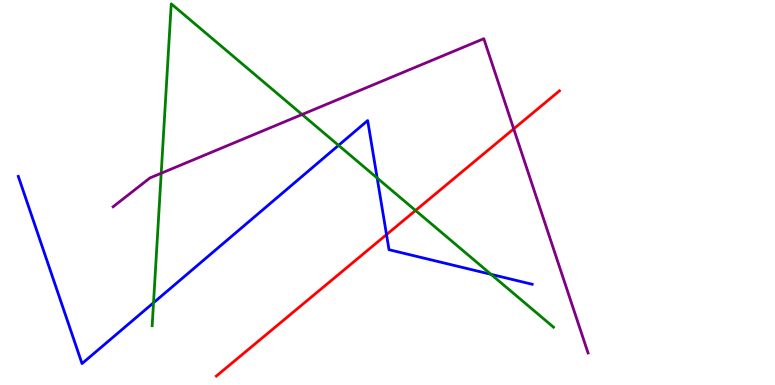[{'lines': ['blue', 'red'], 'intersections': [{'x': 4.99, 'y': 3.91}]}, {'lines': ['green', 'red'], 'intersections': [{'x': 5.36, 'y': 4.53}]}, {'lines': ['purple', 'red'], 'intersections': [{'x': 6.63, 'y': 6.65}]}, {'lines': ['blue', 'green'], 'intersections': [{'x': 1.98, 'y': 2.14}, {'x': 4.37, 'y': 6.22}, {'x': 4.87, 'y': 5.38}, {'x': 6.34, 'y': 2.87}]}, {'lines': ['blue', 'purple'], 'intersections': []}, {'lines': ['green', 'purple'], 'intersections': [{'x': 2.08, 'y': 5.5}, {'x': 3.9, 'y': 7.03}]}]